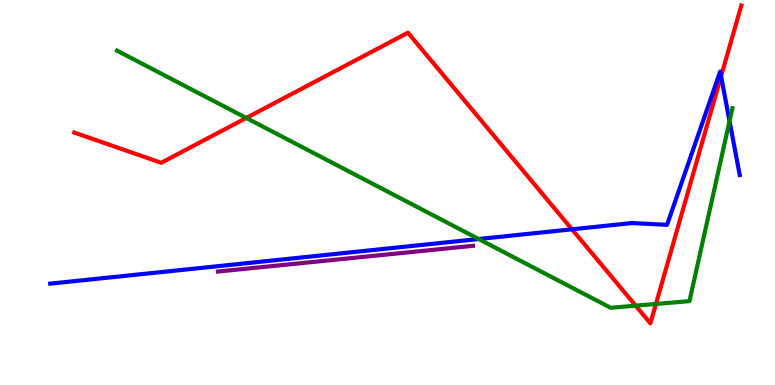[{'lines': ['blue', 'red'], 'intersections': [{'x': 7.38, 'y': 4.04}, {'x': 9.3, 'y': 8.02}]}, {'lines': ['green', 'red'], 'intersections': [{'x': 3.18, 'y': 6.94}, {'x': 8.2, 'y': 2.06}, {'x': 8.46, 'y': 2.1}]}, {'lines': ['purple', 'red'], 'intersections': []}, {'lines': ['blue', 'green'], 'intersections': [{'x': 6.18, 'y': 3.79}, {'x': 9.41, 'y': 6.85}]}, {'lines': ['blue', 'purple'], 'intersections': []}, {'lines': ['green', 'purple'], 'intersections': []}]